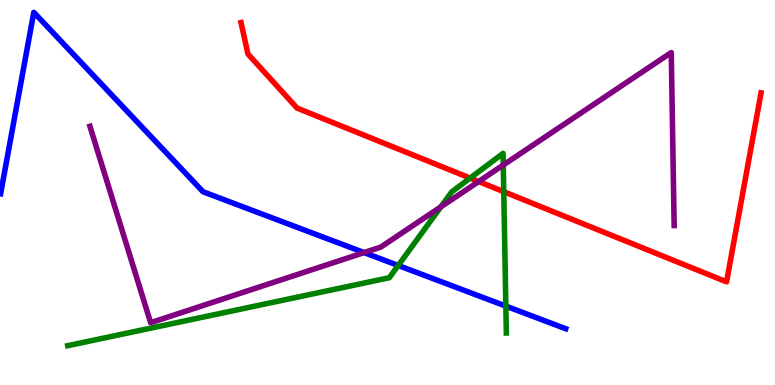[{'lines': ['blue', 'red'], 'intersections': []}, {'lines': ['green', 'red'], 'intersections': [{'x': 6.07, 'y': 5.37}, {'x': 6.5, 'y': 5.02}]}, {'lines': ['purple', 'red'], 'intersections': [{'x': 6.18, 'y': 5.28}]}, {'lines': ['blue', 'green'], 'intersections': [{'x': 5.14, 'y': 3.1}, {'x': 6.53, 'y': 2.05}]}, {'lines': ['blue', 'purple'], 'intersections': [{'x': 4.7, 'y': 3.44}]}, {'lines': ['green', 'purple'], 'intersections': [{'x': 5.69, 'y': 4.63}, {'x': 6.49, 'y': 5.71}]}]